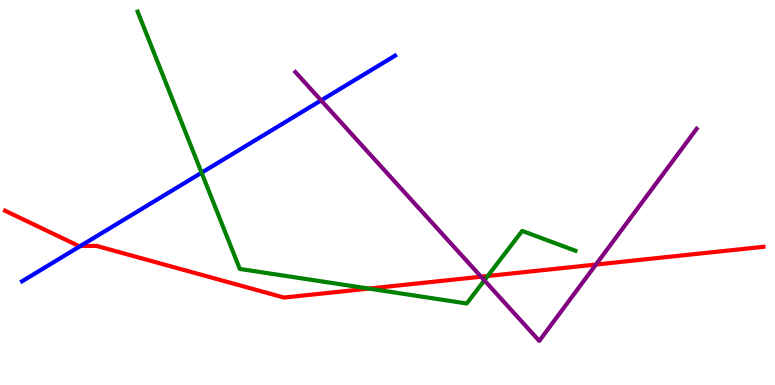[{'lines': ['blue', 'red'], 'intersections': [{'x': 1.04, 'y': 3.61}]}, {'lines': ['green', 'red'], 'intersections': [{'x': 4.76, 'y': 2.5}, {'x': 6.29, 'y': 2.83}]}, {'lines': ['purple', 'red'], 'intersections': [{'x': 6.21, 'y': 2.81}, {'x': 7.69, 'y': 3.13}]}, {'lines': ['blue', 'green'], 'intersections': [{'x': 2.6, 'y': 5.51}]}, {'lines': ['blue', 'purple'], 'intersections': [{'x': 4.14, 'y': 7.39}]}, {'lines': ['green', 'purple'], 'intersections': [{'x': 6.25, 'y': 2.72}]}]